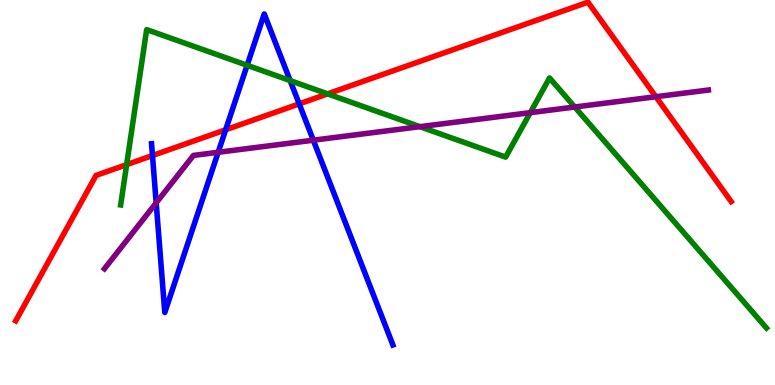[{'lines': ['blue', 'red'], 'intersections': [{'x': 1.97, 'y': 5.96}, {'x': 2.91, 'y': 6.63}, {'x': 3.86, 'y': 7.3}]}, {'lines': ['green', 'red'], 'intersections': [{'x': 1.63, 'y': 5.72}, {'x': 4.23, 'y': 7.56}]}, {'lines': ['purple', 'red'], 'intersections': [{'x': 8.46, 'y': 7.49}]}, {'lines': ['blue', 'green'], 'intersections': [{'x': 3.19, 'y': 8.3}, {'x': 3.74, 'y': 7.91}]}, {'lines': ['blue', 'purple'], 'intersections': [{'x': 2.02, 'y': 4.73}, {'x': 2.81, 'y': 6.04}, {'x': 4.04, 'y': 6.36}]}, {'lines': ['green', 'purple'], 'intersections': [{'x': 5.42, 'y': 6.71}, {'x': 6.84, 'y': 7.07}, {'x': 7.42, 'y': 7.22}]}]